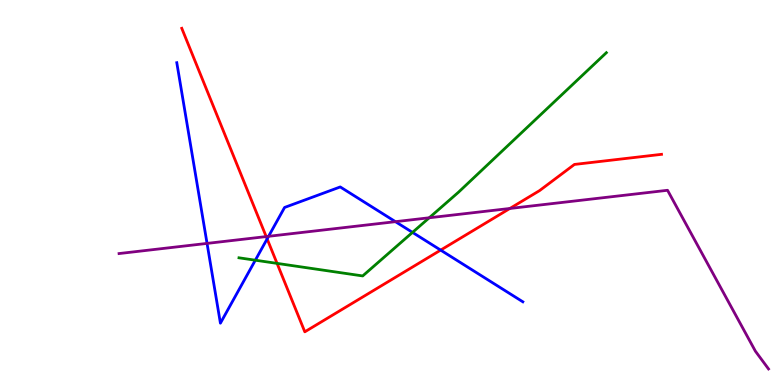[{'lines': ['blue', 'red'], 'intersections': [{'x': 3.45, 'y': 3.79}, {'x': 5.69, 'y': 3.5}]}, {'lines': ['green', 'red'], 'intersections': [{'x': 3.58, 'y': 3.16}]}, {'lines': ['purple', 'red'], 'intersections': [{'x': 3.43, 'y': 3.86}, {'x': 6.58, 'y': 4.59}]}, {'lines': ['blue', 'green'], 'intersections': [{'x': 3.29, 'y': 3.24}, {'x': 5.32, 'y': 3.96}]}, {'lines': ['blue', 'purple'], 'intersections': [{'x': 2.67, 'y': 3.68}, {'x': 3.47, 'y': 3.86}, {'x': 5.1, 'y': 4.24}]}, {'lines': ['green', 'purple'], 'intersections': [{'x': 5.54, 'y': 4.34}]}]